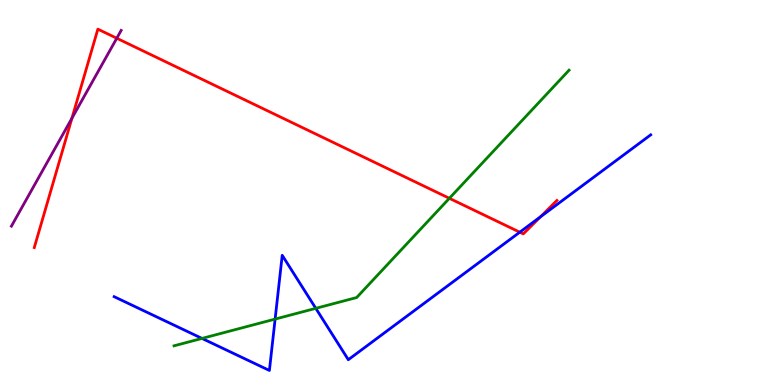[{'lines': ['blue', 'red'], 'intersections': [{'x': 6.71, 'y': 3.97}, {'x': 6.97, 'y': 4.37}]}, {'lines': ['green', 'red'], 'intersections': [{'x': 5.8, 'y': 4.85}]}, {'lines': ['purple', 'red'], 'intersections': [{'x': 0.928, 'y': 6.93}, {'x': 1.51, 'y': 9.01}]}, {'lines': ['blue', 'green'], 'intersections': [{'x': 2.61, 'y': 1.21}, {'x': 3.55, 'y': 1.71}, {'x': 4.07, 'y': 1.99}]}, {'lines': ['blue', 'purple'], 'intersections': []}, {'lines': ['green', 'purple'], 'intersections': []}]